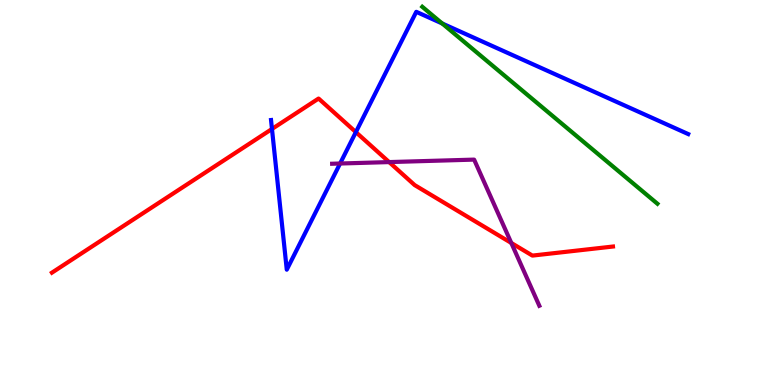[{'lines': ['blue', 'red'], 'intersections': [{'x': 3.51, 'y': 6.65}, {'x': 4.59, 'y': 6.57}]}, {'lines': ['green', 'red'], 'intersections': []}, {'lines': ['purple', 'red'], 'intersections': [{'x': 5.02, 'y': 5.79}, {'x': 6.6, 'y': 3.69}]}, {'lines': ['blue', 'green'], 'intersections': [{'x': 5.71, 'y': 9.39}]}, {'lines': ['blue', 'purple'], 'intersections': [{'x': 4.39, 'y': 5.75}]}, {'lines': ['green', 'purple'], 'intersections': []}]